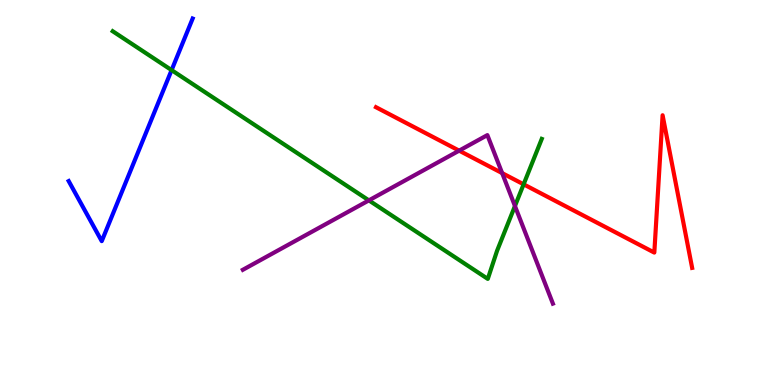[{'lines': ['blue', 'red'], 'intersections': []}, {'lines': ['green', 'red'], 'intersections': [{'x': 6.76, 'y': 5.21}]}, {'lines': ['purple', 'red'], 'intersections': [{'x': 5.92, 'y': 6.09}, {'x': 6.48, 'y': 5.5}]}, {'lines': ['blue', 'green'], 'intersections': [{'x': 2.21, 'y': 8.18}]}, {'lines': ['blue', 'purple'], 'intersections': []}, {'lines': ['green', 'purple'], 'intersections': [{'x': 4.76, 'y': 4.8}, {'x': 6.64, 'y': 4.65}]}]